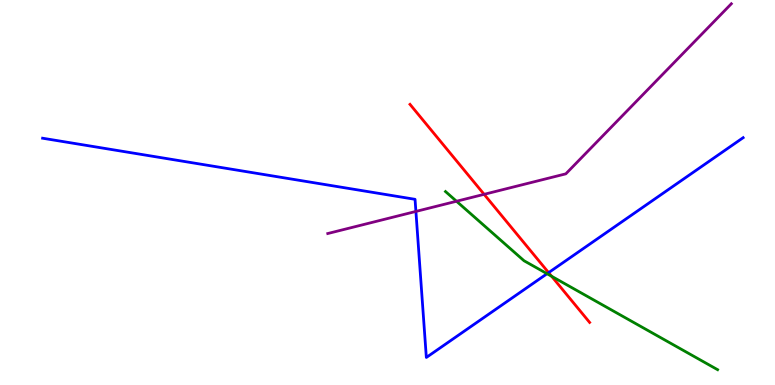[{'lines': ['blue', 'red'], 'intersections': [{'x': 7.08, 'y': 2.92}]}, {'lines': ['green', 'red'], 'intersections': [{'x': 7.12, 'y': 2.82}]}, {'lines': ['purple', 'red'], 'intersections': [{'x': 6.25, 'y': 4.95}]}, {'lines': ['blue', 'green'], 'intersections': [{'x': 7.06, 'y': 2.89}]}, {'lines': ['blue', 'purple'], 'intersections': [{'x': 5.37, 'y': 4.51}]}, {'lines': ['green', 'purple'], 'intersections': [{'x': 5.89, 'y': 4.77}]}]